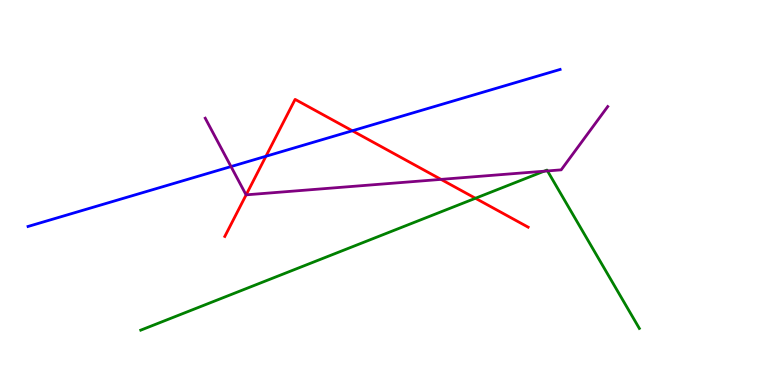[{'lines': ['blue', 'red'], 'intersections': [{'x': 3.43, 'y': 5.94}, {'x': 4.55, 'y': 6.6}]}, {'lines': ['green', 'red'], 'intersections': [{'x': 6.13, 'y': 4.85}]}, {'lines': ['purple', 'red'], 'intersections': [{'x': 3.18, 'y': 4.94}, {'x': 5.69, 'y': 5.34}]}, {'lines': ['blue', 'green'], 'intersections': []}, {'lines': ['blue', 'purple'], 'intersections': [{'x': 2.98, 'y': 5.67}]}, {'lines': ['green', 'purple'], 'intersections': [{'x': 7.02, 'y': 5.55}, {'x': 7.06, 'y': 5.56}]}]